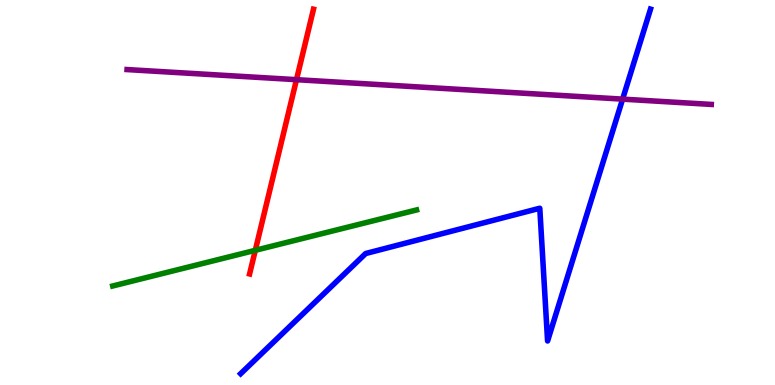[{'lines': ['blue', 'red'], 'intersections': []}, {'lines': ['green', 'red'], 'intersections': [{'x': 3.29, 'y': 3.5}]}, {'lines': ['purple', 'red'], 'intersections': [{'x': 3.83, 'y': 7.93}]}, {'lines': ['blue', 'green'], 'intersections': []}, {'lines': ['blue', 'purple'], 'intersections': [{'x': 8.03, 'y': 7.43}]}, {'lines': ['green', 'purple'], 'intersections': []}]